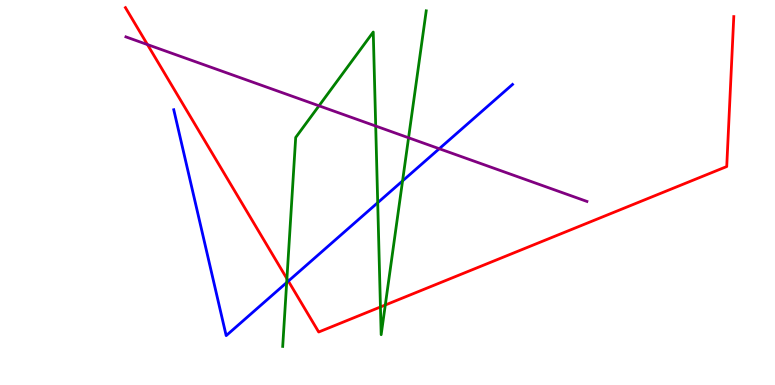[{'lines': ['blue', 'red'], 'intersections': [{'x': 3.72, 'y': 2.7}]}, {'lines': ['green', 'red'], 'intersections': [{'x': 3.7, 'y': 2.76}, {'x': 4.91, 'y': 2.03}, {'x': 4.97, 'y': 2.08}]}, {'lines': ['purple', 'red'], 'intersections': [{'x': 1.9, 'y': 8.84}]}, {'lines': ['blue', 'green'], 'intersections': [{'x': 3.7, 'y': 2.66}, {'x': 4.87, 'y': 4.73}, {'x': 5.19, 'y': 5.3}]}, {'lines': ['blue', 'purple'], 'intersections': [{'x': 5.67, 'y': 6.14}]}, {'lines': ['green', 'purple'], 'intersections': [{'x': 4.12, 'y': 7.25}, {'x': 4.85, 'y': 6.73}, {'x': 5.27, 'y': 6.42}]}]